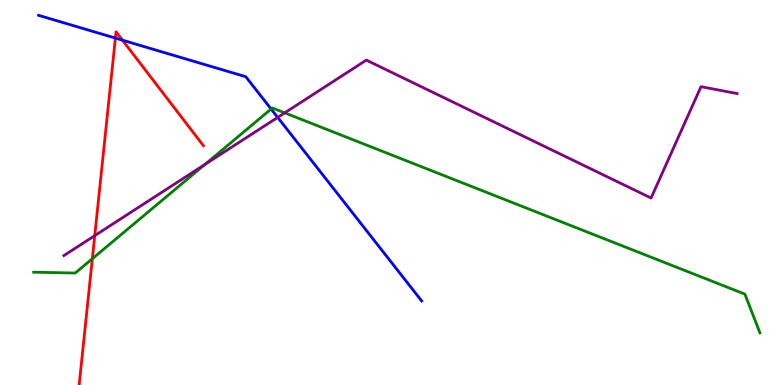[{'lines': ['blue', 'red'], 'intersections': [{'x': 1.49, 'y': 9.01}, {'x': 1.58, 'y': 8.96}]}, {'lines': ['green', 'red'], 'intersections': [{'x': 1.19, 'y': 3.28}]}, {'lines': ['purple', 'red'], 'intersections': [{'x': 1.22, 'y': 3.88}]}, {'lines': ['blue', 'green'], 'intersections': [{'x': 3.5, 'y': 7.17}]}, {'lines': ['blue', 'purple'], 'intersections': [{'x': 3.58, 'y': 6.95}]}, {'lines': ['green', 'purple'], 'intersections': [{'x': 2.65, 'y': 5.73}, {'x': 3.67, 'y': 7.07}]}]